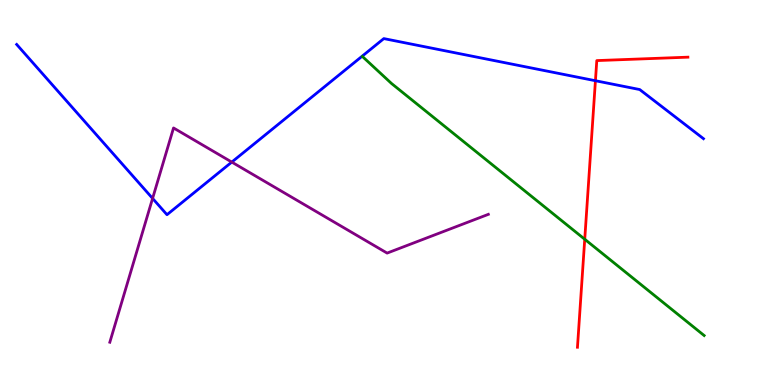[{'lines': ['blue', 'red'], 'intersections': [{'x': 7.68, 'y': 7.9}]}, {'lines': ['green', 'red'], 'intersections': [{'x': 7.55, 'y': 3.79}]}, {'lines': ['purple', 'red'], 'intersections': []}, {'lines': ['blue', 'green'], 'intersections': []}, {'lines': ['blue', 'purple'], 'intersections': [{'x': 1.97, 'y': 4.85}, {'x': 2.99, 'y': 5.79}]}, {'lines': ['green', 'purple'], 'intersections': []}]